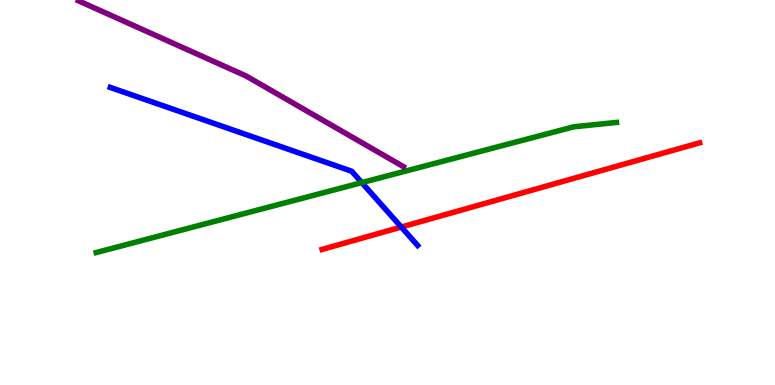[{'lines': ['blue', 'red'], 'intersections': [{'x': 5.18, 'y': 4.1}]}, {'lines': ['green', 'red'], 'intersections': []}, {'lines': ['purple', 'red'], 'intersections': []}, {'lines': ['blue', 'green'], 'intersections': [{'x': 4.67, 'y': 5.26}]}, {'lines': ['blue', 'purple'], 'intersections': []}, {'lines': ['green', 'purple'], 'intersections': []}]